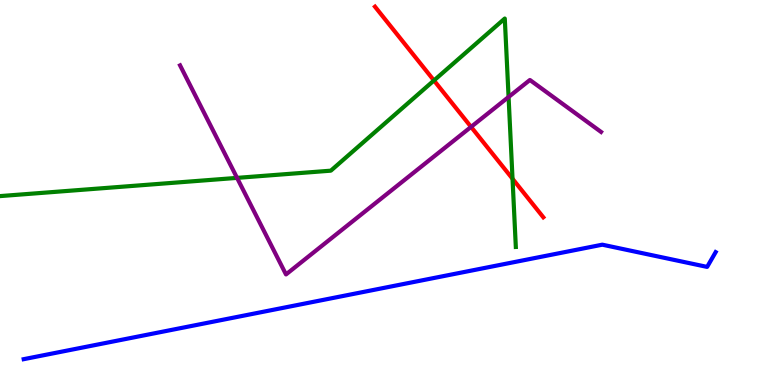[{'lines': ['blue', 'red'], 'intersections': []}, {'lines': ['green', 'red'], 'intersections': [{'x': 5.6, 'y': 7.91}, {'x': 6.61, 'y': 5.36}]}, {'lines': ['purple', 'red'], 'intersections': [{'x': 6.08, 'y': 6.7}]}, {'lines': ['blue', 'green'], 'intersections': []}, {'lines': ['blue', 'purple'], 'intersections': []}, {'lines': ['green', 'purple'], 'intersections': [{'x': 3.06, 'y': 5.38}, {'x': 6.56, 'y': 7.48}]}]